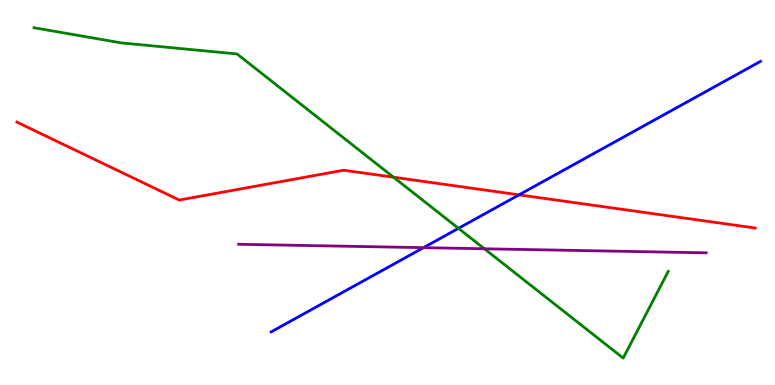[{'lines': ['blue', 'red'], 'intersections': [{'x': 6.7, 'y': 4.94}]}, {'lines': ['green', 'red'], 'intersections': [{'x': 5.08, 'y': 5.4}]}, {'lines': ['purple', 'red'], 'intersections': []}, {'lines': ['blue', 'green'], 'intersections': [{'x': 5.92, 'y': 4.07}]}, {'lines': ['blue', 'purple'], 'intersections': [{'x': 5.46, 'y': 3.57}]}, {'lines': ['green', 'purple'], 'intersections': [{'x': 6.25, 'y': 3.54}]}]